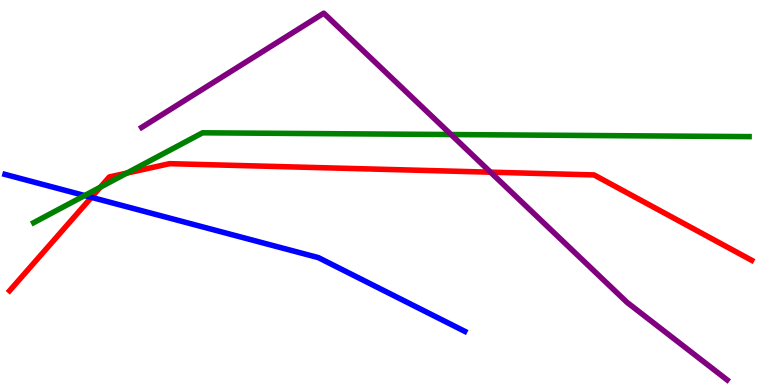[{'lines': ['blue', 'red'], 'intersections': [{'x': 1.18, 'y': 4.87}]}, {'lines': ['green', 'red'], 'intersections': [{'x': 1.29, 'y': 5.14}, {'x': 1.64, 'y': 5.5}]}, {'lines': ['purple', 'red'], 'intersections': [{'x': 6.33, 'y': 5.53}]}, {'lines': ['blue', 'green'], 'intersections': [{'x': 1.09, 'y': 4.92}]}, {'lines': ['blue', 'purple'], 'intersections': []}, {'lines': ['green', 'purple'], 'intersections': [{'x': 5.82, 'y': 6.51}]}]